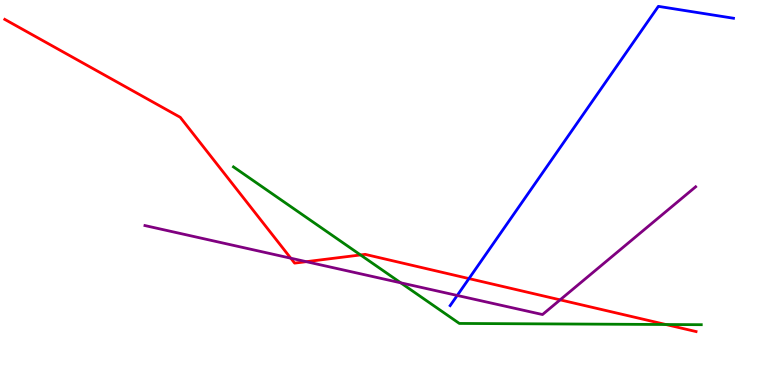[{'lines': ['blue', 'red'], 'intersections': [{'x': 6.05, 'y': 2.76}]}, {'lines': ['green', 'red'], 'intersections': [{'x': 4.65, 'y': 3.38}, {'x': 8.59, 'y': 1.57}]}, {'lines': ['purple', 'red'], 'intersections': [{'x': 3.75, 'y': 3.29}, {'x': 3.95, 'y': 3.2}, {'x': 7.23, 'y': 2.21}]}, {'lines': ['blue', 'green'], 'intersections': []}, {'lines': ['blue', 'purple'], 'intersections': [{'x': 5.9, 'y': 2.33}]}, {'lines': ['green', 'purple'], 'intersections': [{'x': 5.17, 'y': 2.65}]}]